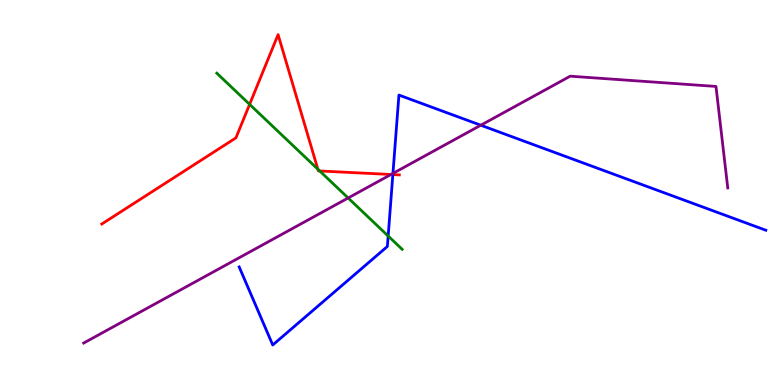[{'lines': ['blue', 'red'], 'intersections': [{'x': 5.07, 'y': 5.47}]}, {'lines': ['green', 'red'], 'intersections': [{'x': 3.22, 'y': 7.29}, {'x': 4.1, 'y': 5.61}, {'x': 4.13, 'y': 5.56}]}, {'lines': ['purple', 'red'], 'intersections': [{'x': 5.05, 'y': 5.47}]}, {'lines': ['blue', 'green'], 'intersections': [{'x': 5.01, 'y': 3.87}]}, {'lines': ['blue', 'purple'], 'intersections': [{'x': 5.07, 'y': 5.5}, {'x': 6.2, 'y': 6.75}]}, {'lines': ['green', 'purple'], 'intersections': [{'x': 4.49, 'y': 4.86}]}]